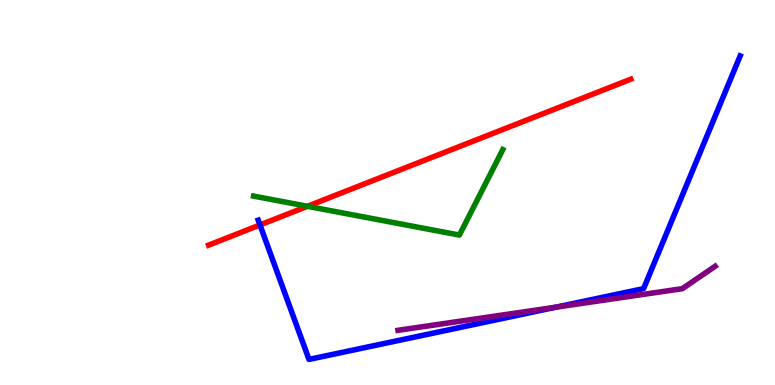[{'lines': ['blue', 'red'], 'intersections': [{'x': 3.35, 'y': 4.16}]}, {'lines': ['green', 'red'], 'intersections': [{'x': 3.97, 'y': 4.64}]}, {'lines': ['purple', 'red'], 'intersections': []}, {'lines': ['blue', 'green'], 'intersections': []}, {'lines': ['blue', 'purple'], 'intersections': [{'x': 7.17, 'y': 2.02}]}, {'lines': ['green', 'purple'], 'intersections': []}]